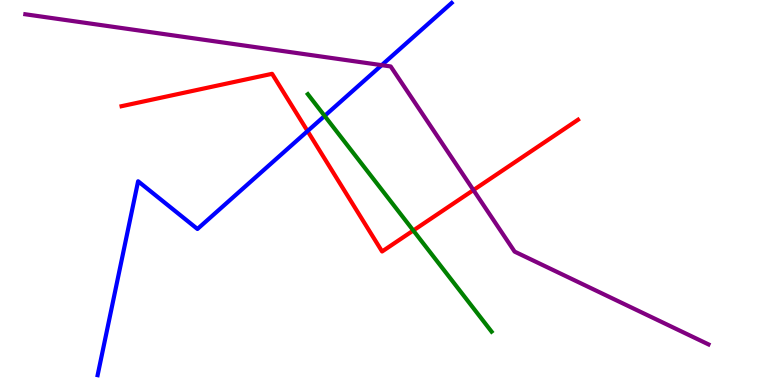[{'lines': ['blue', 'red'], 'intersections': [{'x': 3.97, 'y': 6.6}]}, {'lines': ['green', 'red'], 'intersections': [{'x': 5.33, 'y': 4.01}]}, {'lines': ['purple', 'red'], 'intersections': [{'x': 6.11, 'y': 5.06}]}, {'lines': ['blue', 'green'], 'intersections': [{'x': 4.19, 'y': 6.99}]}, {'lines': ['blue', 'purple'], 'intersections': [{'x': 4.93, 'y': 8.31}]}, {'lines': ['green', 'purple'], 'intersections': []}]